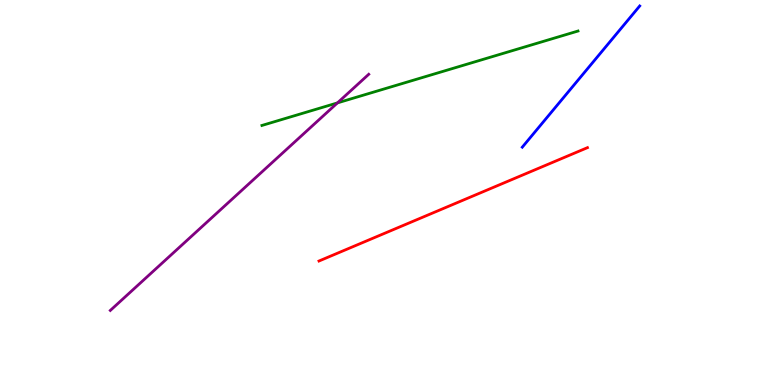[{'lines': ['blue', 'red'], 'intersections': []}, {'lines': ['green', 'red'], 'intersections': []}, {'lines': ['purple', 'red'], 'intersections': []}, {'lines': ['blue', 'green'], 'intersections': []}, {'lines': ['blue', 'purple'], 'intersections': []}, {'lines': ['green', 'purple'], 'intersections': [{'x': 4.35, 'y': 7.33}]}]